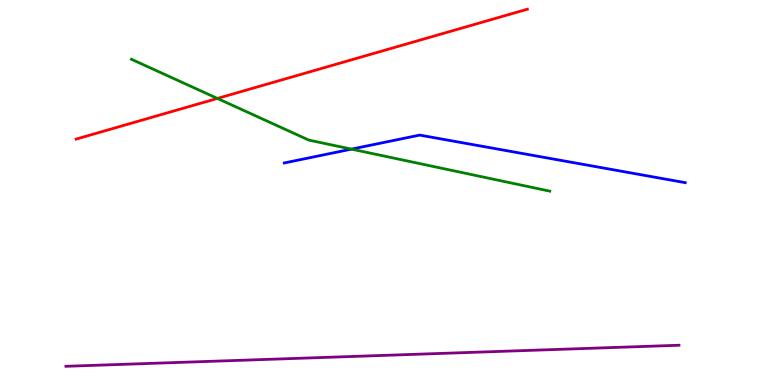[{'lines': ['blue', 'red'], 'intersections': []}, {'lines': ['green', 'red'], 'intersections': [{'x': 2.8, 'y': 7.44}]}, {'lines': ['purple', 'red'], 'intersections': []}, {'lines': ['blue', 'green'], 'intersections': [{'x': 4.53, 'y': 6.13}]}, {'lines': ['blue', 'purple'], 'intersections': []}, {'lines': ['green', 'purple'], 'intersections': []}]